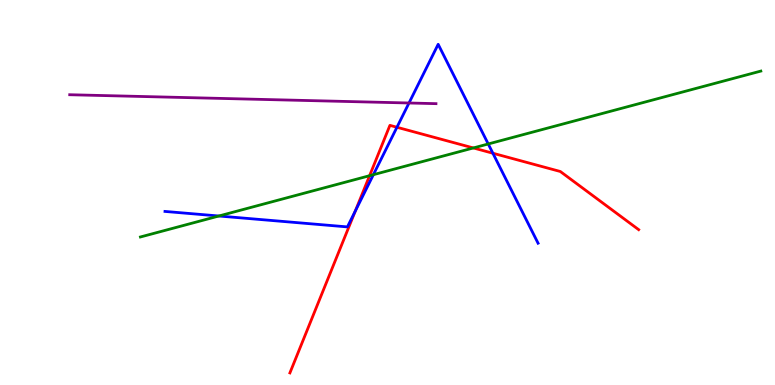[{'lines': ['blue', 'red'], 'intersections': [{'x': 4.58, 'y': 4.52}, {'x': 5.12, 'y': 6.69}, {'x': 6.36, 'y': 6.02}]}, {'lines': ['green', 'red'], 'intersections': [{'x': 4.77, 'y': 5.44}, {'x': 6.11, 'y': 6.16}]}, {'lines': ['purple', 'red'], 'intersections': []}, {'lines': ['blue', 'green'], 'intersections': [{'x': 2.82, 'y': 4.39}, {'x': 4.82, 'y': 5.46}, {'x': 6.3, 'y': 6.26}]}, {'lines': ['blue', 'purple'], 'intersections': [{'x': 5.28, 'y': 7.32}]}, {'lines': ['green', 'purple'], 'intersections': []}]